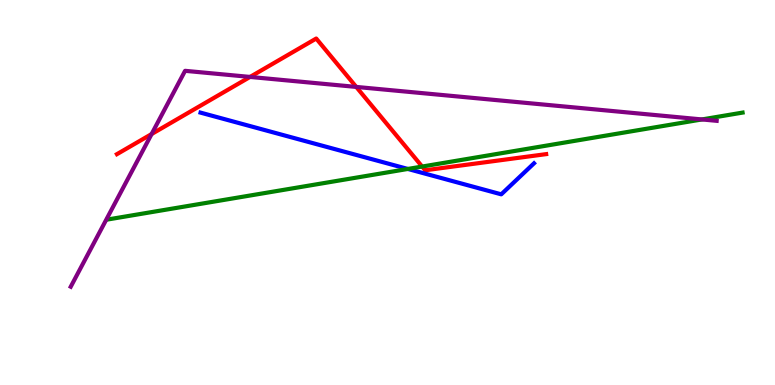[{'lines': ['blue', 'red'], 'intersections': []}, {'lines': ['green', 'red'], 'intersections': [{'x': 5.45, 'y': 5.67}]}, {'lines': ['purple', 'red'], 'intersections': [{'x': 1.96, 'y': 6.52}, {'x': 3.23, 'y': 8.0}, {'x': 4.6, 'y': 7.74}]}, {'lines': ['blue', 'green'], 'intersections': [{'x': 5.26, 'y': 5.61}]}, {'lines': ['blue', 'purple'], 'intersections': []}, {'lines': ['green', 'purple'], 'intersections': [{'x': 9.06, 'y': 6.9}]}]